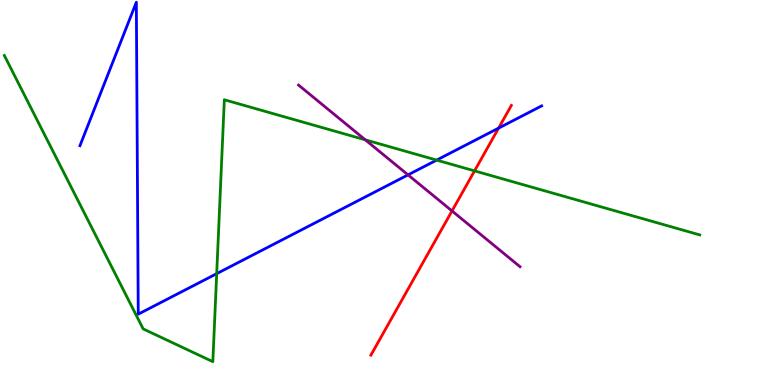[{'lines': ['blue', 'red'], 'intersections': [{'x': 6.43, 'y': 6.67}]}, {'lines': ['green', 'red'], 'intersections': [{'x': 6.12, 'y': 5.56}]}, {'lines': ['purple', 'red'], 'intersections': [{'x': 5.83, 'y': 4.52}]}, {'lines': ['blue', 'green'], 'intersections': [{'x': 2.8, 'y': 2.89}, {'x': 5.63, 'y': 5.84}]}, {'lines': ['blue', 'purple'], 'intersections': [{'x': 5.26, 'y': 5.46}]}, {'lines': ['green', 'purple'], 'intersections': [{'x': 4.71, 'y': 6.37}]}]